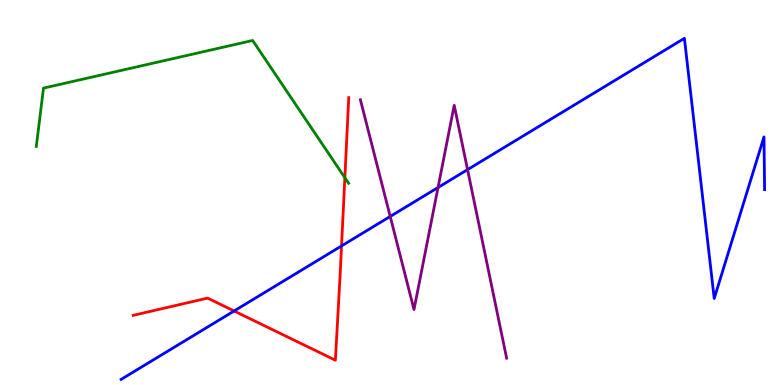[{'lines': ['blue', 'red'], 'intersections': [{'x': 3.02, 'y': 1.92}, {'x': 4.41, 'y': 3.61}]}, {'lines': ['green', 'red'], 'intersections': [{'x': 4.45, 'y': 5.38}]}, {'lines': ['purple', 'red'], 'intersections': []}, {'lines': ['blue', 'green'], 'intersections': []}, {'lines': ['blue', 'purple'], 'intersections': [{'x': 5.03, 'y': 4.38}, {'x': 5.65, 'y': 5.13}, {'x': 6.03, 'y': 5.59}]}, {'lines': ['green', 'purple'], 'intersections': []}]